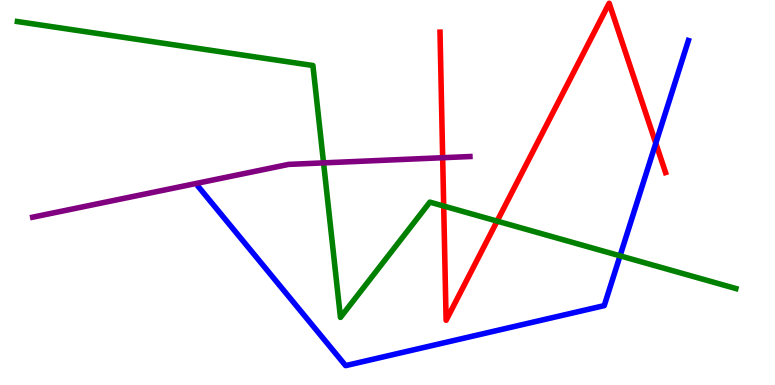[{'lines': ['blue', 'red'], 'intersections': [{'x': 8.46, 'y': 6.28}]}, {'lines': ['green', 'red'], 'intersections': [{'x': 5.73, 'y': 4.65}, {'x': 6.41, 'y': 4.26}]}, {'lines': ['purple', 'red'], 'intersections': [{'x': 5.71, 'y': 5.9}]}, {'lines': ['blue', 'green'], 'intersections': [{'x': 8.0, 'y': 3.36}]}, {'lines': ['blue', 'purple'], 'intersections': []}, {'lines': ['green', 'purple'], 'intersections': [{'x': 4.17, 'y': 5.77}]}]